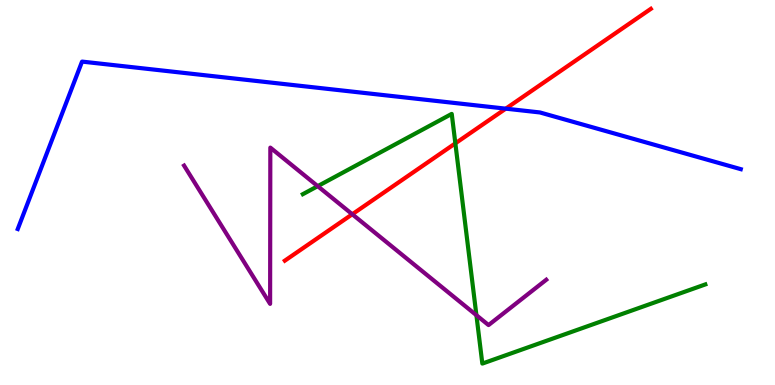[{'lines': ['blue', 'red'], 'intersections': [{'x': 6.53, 'y': 7.18}]}, {'lines': ['green', 'red'], 'intersections': [{'x': 5.88, 'y': 6.28}]}, {'lines': ['purple', 'red'], 'intersections': [{'x': 4.55, 'y': 4.43}]}, {'lines': ['blue', 'green'], 'intersections': []}, {'lines': ['blue', 'purple'], 'intersections': []}, {'lines': ['green', 'purple'], 'intersections': [{'x': 4.1, 'y': 5.16}, {'x': 6.15, 'y': 1.81}]}]